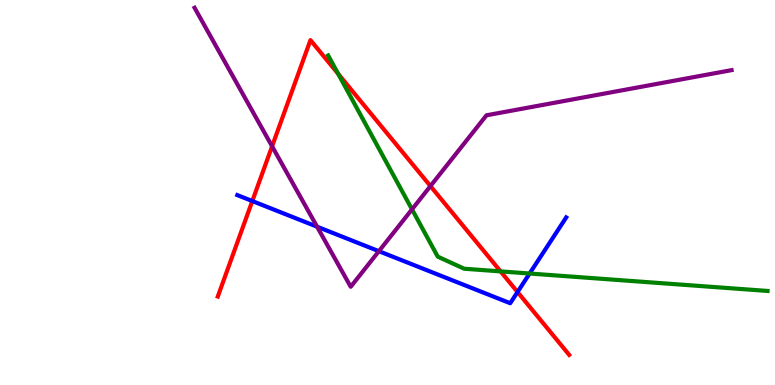[{'lines': ['blue', 'red'], 'intersections': [{'x': 3.26, 'y': 4.78}, {'x': 6.68, 'y': 2.42}]}, {'lines': ['green', 'red'], 'intersections': [{'x': 4.36, 'y': 8.08}, {'x': 6.46, 'y': 2.95}]}, {'lines': ['purple', 'red'], 'intersections': [{'x': 3.51, 'y': 6.2}, {'x': 5.55, 'y': 5.17}]}, {'lines': ['blue', 'green'], 'intersections': [{'x': 6.83, 'y': 2.9}]}, {'lines': ['blue', 'purple'], 'intersections': [{'x': 4.09, 'y': 4.11}, {'x': 4.89, 'y': 3.48}]}, {'lines': ['green', 'purple'], 'intersections': [{'x': 5.32, 'y': 4.56}]}]